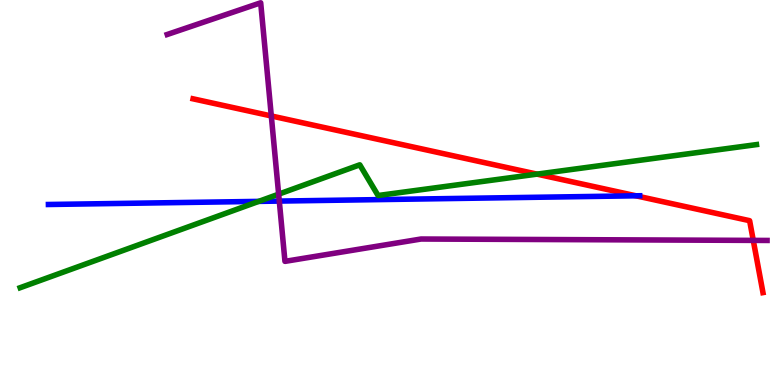[{'lines': ['blue', 'red'], 'intersections': [{'x': 8.21, 'y': 4.91}]}, {'lines': ['green', 'red'], 'intersections': [{'x': 6.93, 'y': 5.48}]}, {'lines': ['purple', 'red'], 'intersections': [{'x': 3.5, 'y': 6.99}, {'x': 9.72, 'y': 3.76}]}, {'lines': ['blue', 'green'], 'intersections': [{'x': 3.34, 'y': 4.77}]}, {'lines': ['blue', 'purple'], 'intersections': [{'x': 3.6, 'y': 4.78}]}, {'lines': ['green', 'purple'], 'intersections': [{'x': 3.6, 'y': 4.96}]}]